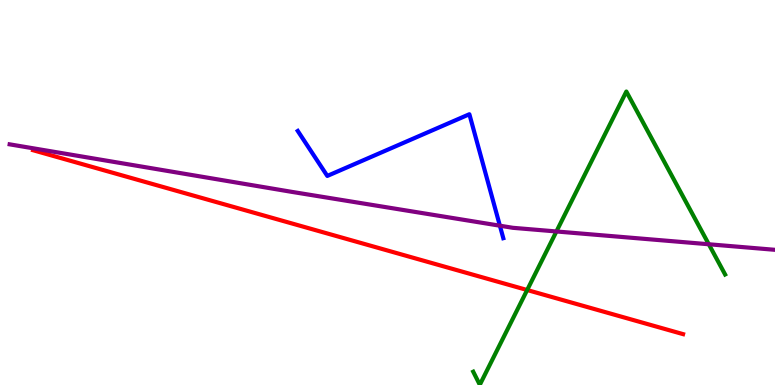[{'lines': ['blue', 'red'], 'intersections': []}, {'lines': ['green', 'red'], 'intersections': [{'x': 6.8, 'y': 2.47}]}, {'lines': ['purple', 'red'], 'intersections': []}, {'lines': ['blue', 'green'], 'intersections': []}, {'lines': ['blue', 'purple'], 'intersections': [{'x': 6.45, 'y': 4.14}]}, {'lines': ['green', 'purple'], 'intersections': [{'x': 7.18, 'y': 3.99}, {'x': 9.15, 'y': 3.66}]}]